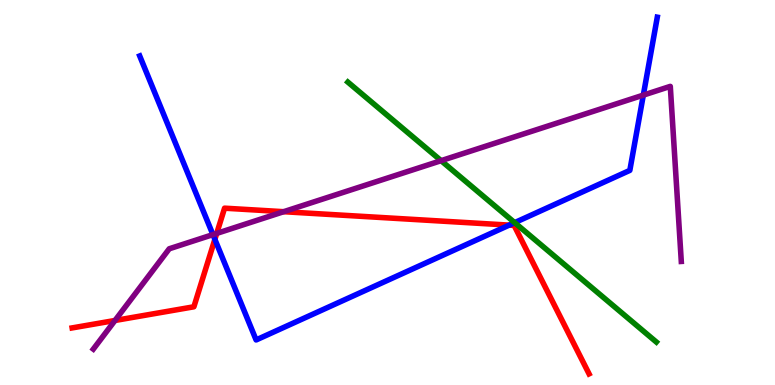[{'lines': ['blue', 'red'], 'intersections': [{'x': 2.77, 'y': 3.78}, {'x': 6.57, 'y': 4.15}]}, {'lines': ['green', 'red'], 'intersections': []}, {'lines': ['purple', 'red'], 'intersections': [{'x': 1.48, 'y': 1.68}, {'x': 2.8, 'y': 3.94}, {'x': 3.66, 'y': 4.5}]}, {'lines': ['blue', 'green'], 'intersections': [{'x': 6.64, 'y': 4.22}]}, {'lines': ['blue', 'purple'], 'intersections': [{'x': 2.75, 'y': 3.91}, {'x': 8.3, 'y': 7.53}]}, {'lines': ['green', 'purple'], 'intersections': [{'x': 5.69, 'y': 5.83}]}]